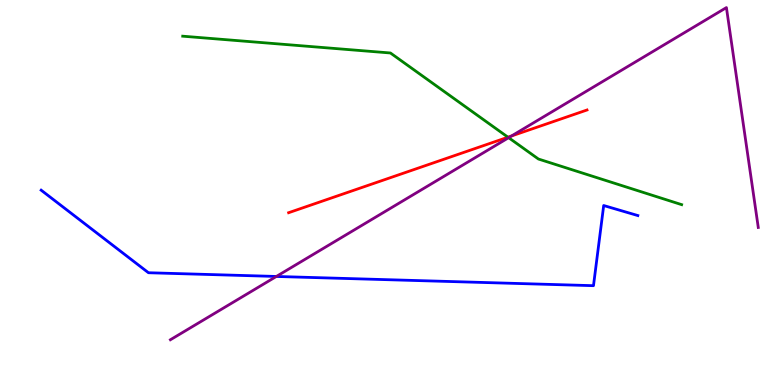[{'lines': ['blue', 'red'], 'intersections': []}, {'lines': ['green', 'red'], 'intersections': [{'x': 6.55, 'y': 6.44}]}, {'lines': ['purple', 'red'], 'intersections': [{'x': 6.6, 'y': 6.47}]}, {'lines': ['blue', 'green'], 'intersections': []}, {'lines': ['blue', 'purple'], 'intersections': [{'x': 3.57, 'y': 2.82}]}, {'lines': ['green', 'purple'], 'intersections': [{'x': 6.56, 'y': 6.42}]}]